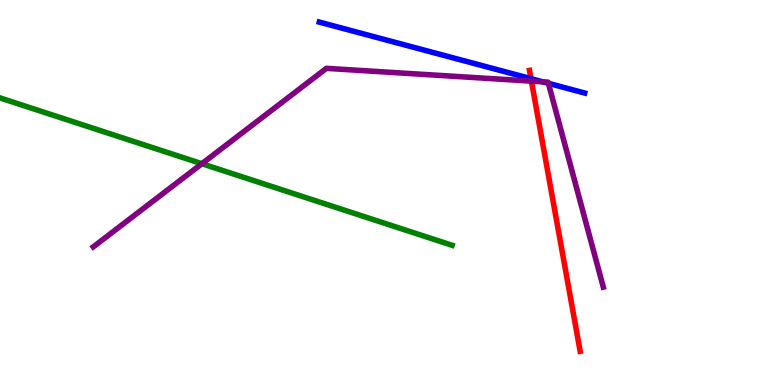[{'lines': ['blue', 'red'], 'intersections': [{'x': 6.85, 'y': 7.96}]}, {'lines': ['green', 'red'], 'intersections': []}, {'lines': ['purple', 'red'], 'intersections': [{'x': 6.86, 'y': 7.89}]}, {'lines': ['blue', 'green'], 'intersections': []}, {'lines': ['blue', 'purple'], 'intersections': [{'x': 7.0, 'y': 7.87}, {'x': 7.08, 'y': 7.84}]}, {'lines': ['green', 'purple'], 'intersections': [{'x': 2.6, 'y': 5.75}]}]